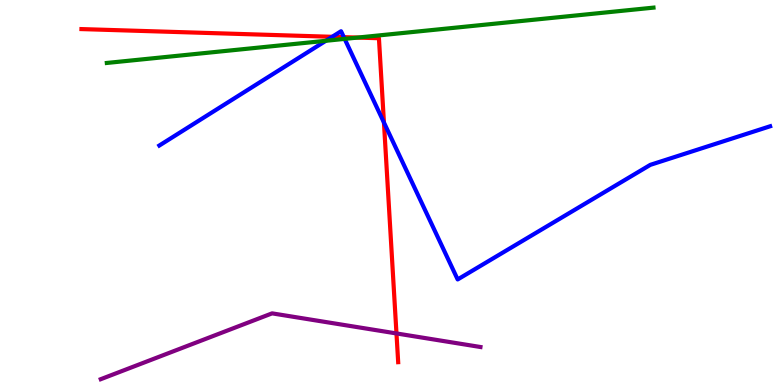[{'lines': ['blue', 'red'], 'intersections': [{'x': 4.29, 'y': 9.04}, {'x': 4.44, 'y': 9.03}, {'x': 4.95, 'y': 6.82}]}, {'lines': ['green', 'red'], 'intersections': [{'x': 4.61, 'y': 9.02}]}, {'lines': ['purple', 'red'], 'intersections': [{'x': 5.12, 'y': 1.34}]}, {'lines': ['blue', 'green'], 'intersections': [{'x': 4.2, 'y': 8.94}, {'x': 4.45, 'y': 8.99}]}, {'lines': ['blue', 'purple'], 'intersections': []}, {'lines': ['green', 'purple'], 'intersections': []}]